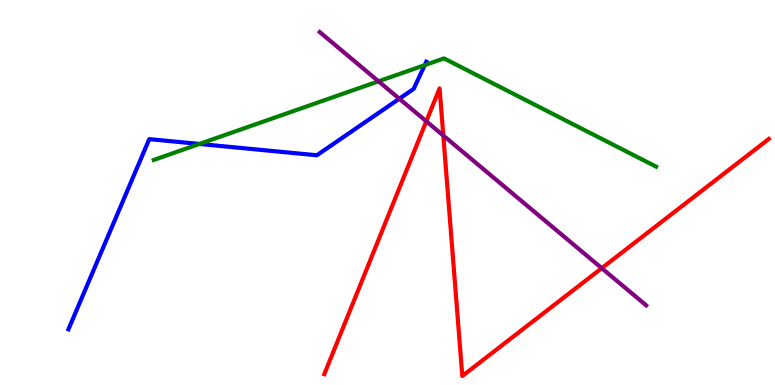[{'lines': ['blue', 'red'], 'intersections': []}, {'lines': ['green', 'red'], 'intersections': []}, {'lines': ['purple', 'red'], 'intersections': [{'x': 5.5, 'y': 6.85}, {'x': 5.72, 'y': 6.48}, {'x': 7.76, 'y': 3.03}]}, {'lines': ['blue', 'green'], 'intersections': [{'x': 2.57, 'y': 6.26}, {'x': 5.48, 'y': 8.31}]}, {'lines': ['blue', 'purple'], 'intersections': [{'x': 5.15, 'y': 7.44}]}, {'lines': ['green', 'purple'], 'intersections': [{'x': 4.88, 'y': 7.89}]}]